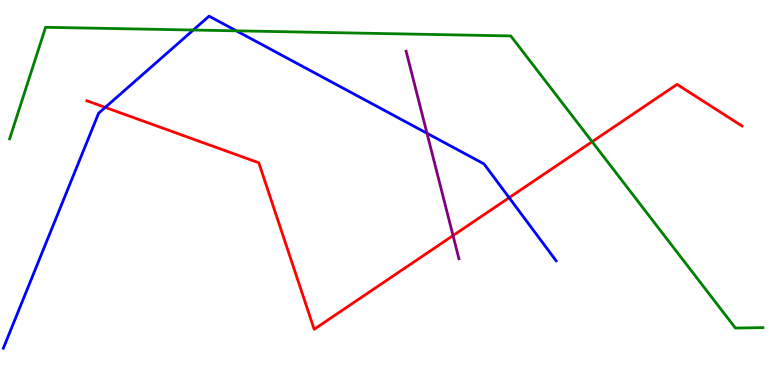[{'lines': ['blue', 'red'], 'intersections': [{'x': 1.36, 'y': 7.21}, {'x': 6.57, 'y': 4.87}]}, {'lines': ['green', 'red'], 'intersections': [{'x': 7.64, 'y': 6.32}]}, {'lines': ['purple', 'red'], 'intersections': [{'x': 5.85, 'y': 3.88}]}, {'lines': ['blue', 'green'], 'intersections': [{'x': 2.49, 'y': 9.22}, {'x': 3.05, 'y': 9.2}]}, {'lines': ['blue', 'purple'], 'intersections': [{'x': 5.51, 'y': 6.54}]}, {'lines': ['green', 'purple'], 'intersections': []}]